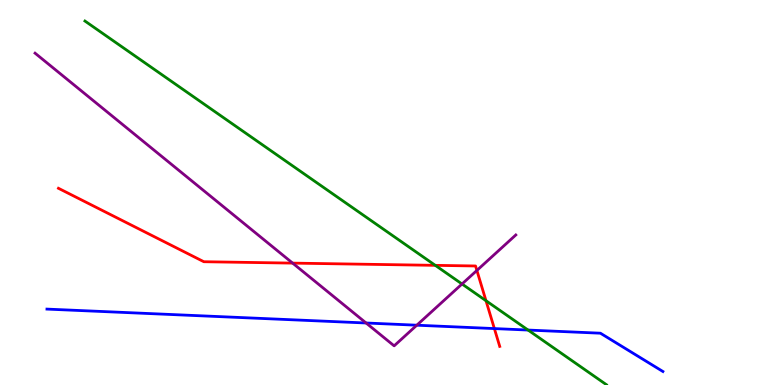[{'lines': ['blue', 'red'], 'intersections': [{'x': 6.38, 'y': 1.47}]}, {'lines': ['green', 'red'], 'intersections': [{'x': 5.62, 'y': 3.11}, {'x': 6.27, 'y': 2.19}]}, {'lines': ['purple', 'red'], 'intersections': [{'x': 3.78, 'y': 3.17}, {'x': 6.15, 'y': 2.98}]}, {'lines': ['blue', 'green'], 'intersections': [{'x': 6.81, 'y': 1.43}]}, {'lines': ['blue', 'purple'], 'intersections': [{'x': 4.72, 'y': 1.61}, {'x': 5.38, 'y': 1.55}]}, {'lines': ['green', 'purple'], 'intersections': [{'x': 5.96, 'y': 2.62}]}]